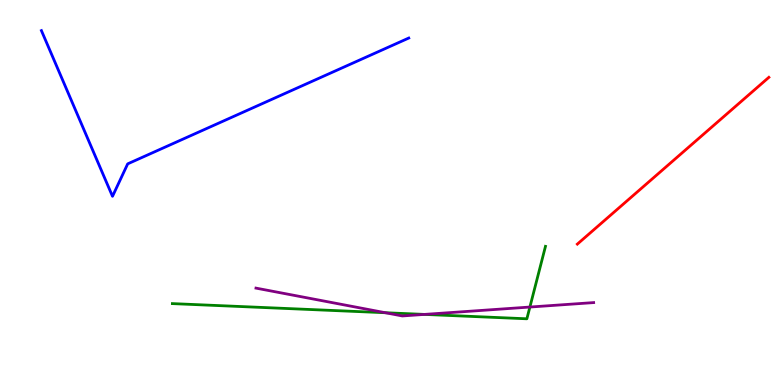[{'lines': ['blue', 'red'], 'intersections': []}, {'lines': ['green', 'red'], 'intersections': []}, {'lines': ['purple', 'red'], 'intersections': []}, {'lines': ['blue', 'green'], 'intersections': []}, {'lines': ['blue', 'purple'], 'intersections': []}, {'lines': ['green', 'purple'], 'intersections': [{'x': 4.97, 'y': 1.88}, {'x': 5.48, 'y': 1.83}, {'x': 6.84, 'y': 2.02}]}]